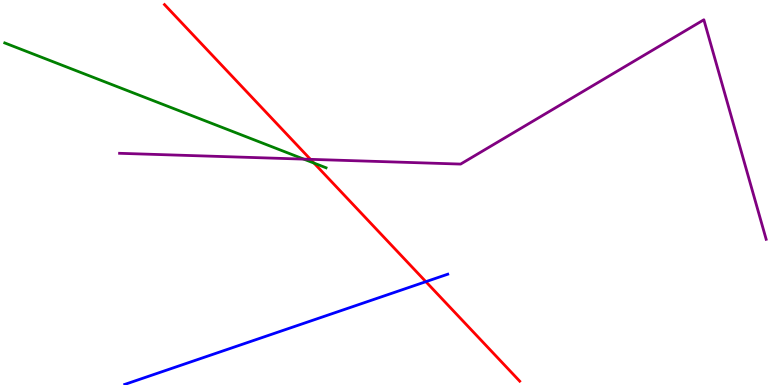[{'lines': ['blue', 'red'], 'intersections': [{'x': 5.5, 'y': 2.68}]}, {'lines': ['green', 'red'], 'intersections': [{'x': 4.05, 'y': 5.76}]}, {'lines': ['purple', 'red'], 'intersections': [{'x': 4.01, 'y': 5.86}]}, {'lines': ['blue', 'green'], 'intersections': []}, {'lines': ['blue', 'purple'], 'intersections': []}, {'lines': ['green', 'purple'], 'intersections': [{'x': 3.92, 'y': 5.87}]}]